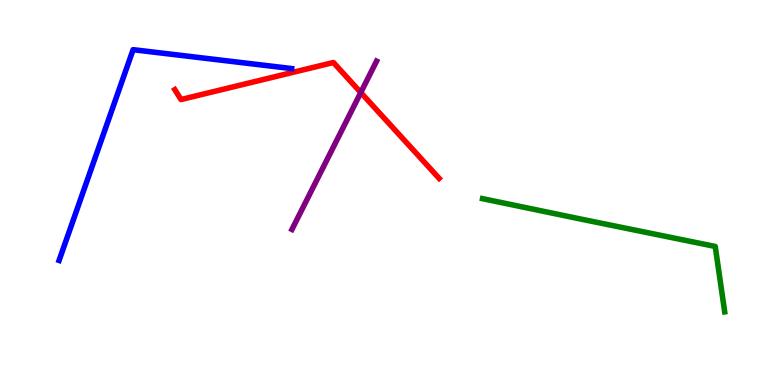[{'lines': ['blue', 'red'], 'intersections': []}, {'lines': ['green', 'red'], 'intersections': []}, {'lines': ['purple', 'red'], 'intersections': [{'x': 4.66, 'y': 7.6}]}, {'lines': ['blue', 'green'], 'intersections': []}, {'lines': ['blue', 'purple'], 'intersections': []}, {'lines': ['green', 'purple'], 'intersections': []}]